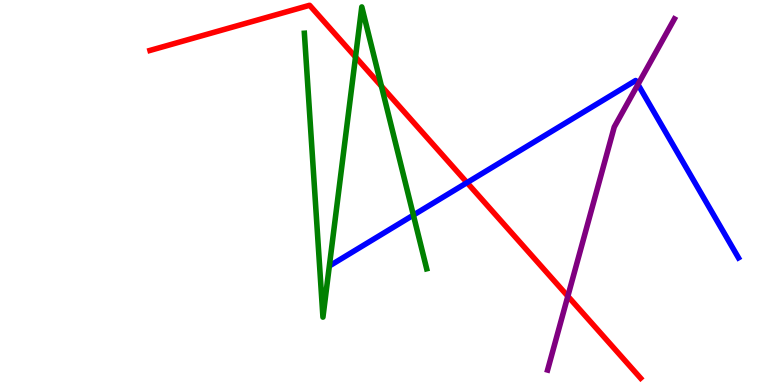[{'lines': ['blue', 'red'], 'intersections': [{'x': 6.03, 'y': 5.26}]}, {'lines': ['green', 'red'], 'intersections': [{'x': 4.59, 'y': 8.52}, {'x': 4.92, 'y': 7.76}]}, {'lines': ['purple', 'red'], 'intersections': [{'x': 7.33, 'y': 2.31}]}, {'lines': ['blue', 'green'], 'intersections': [{'x': 5.33, 'y': 4.41}]}, {'lines': ['blue', 'purple'], 'intersections': [{'x': 8.23, 'y': 7.81}]}, {'lines': ['green', 'purple'], 'intersections': []}]